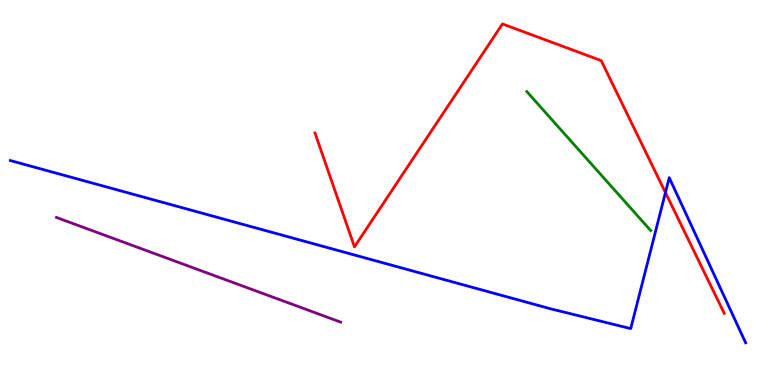[{'lines': ['blue', 'red'], 'intersections': [{'x': 8.59, 'y': 5.0}]}, {'lines': ['green', 'red'], 'intersections': []}, {'lines': ['purple', 'red'], 'intersections': []}, {'lines': ['blue', 'green'], 'intersections': []}, {'lines': ['blue', 'purple'], 'intersections': []}, {'lines': ['green', 'purple'], 'intersections': []}]